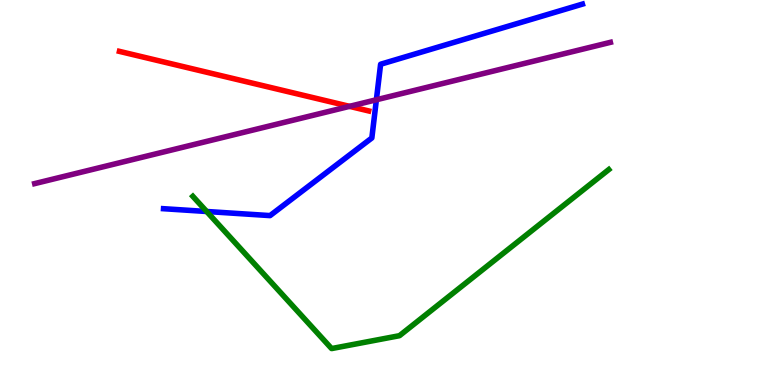[{'lines': ['blue', 'red'], 'intersections': []}, {'lines': ['green', 'red'], 'intersections': []}, {'lines': ['purple', 'red'], 'intersections': [{'x': 4.51, 'y': 7.24}]}, {'lines': ['blue', 'green'], 'intersections': [{'x': 2.67, 'y': 4.51}]}, {'lines': ['blue', 'purple'], 'intersections': [{'x': 4.86, 'y': 7.41}]}, {'lines': ['green', 'purple'], 'intersections': []}]